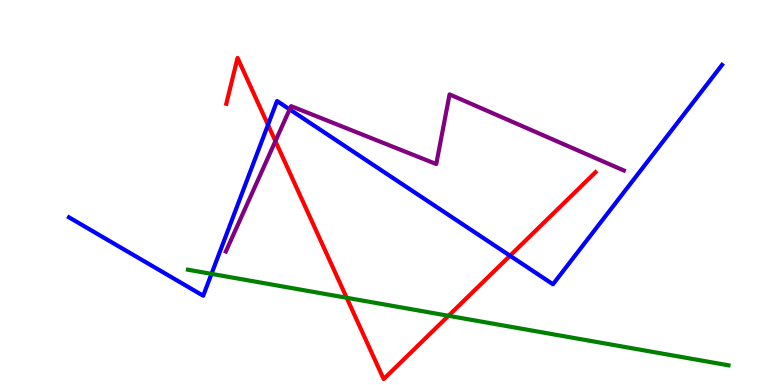[{'lines': ['blue', 'red'], 'intersections': [{'x': 3.46, 'y': 6.76}, {'x': 6.58, 'y': 3.36}]}, {'lines': ['green', 'red'], 'intersections': [{'x': 4.47, 'y': 2.27}, {'x': 5.79, 'y': 1.8}]}, {'lines': ['purple', 'red'], 'intersections': [{'x': 3.55, 'y': 6.33}]}, {'lines': ['blue', 'green'], 'intersections': [{'x': 2.73, 'y': 2.89}]}, {'lines': ['blue', 'purple'], 'intersections': [{'x': 3.74, 'y': 7.16}]}, {'lines': ['green', 'purple'], 'intersections': []}]